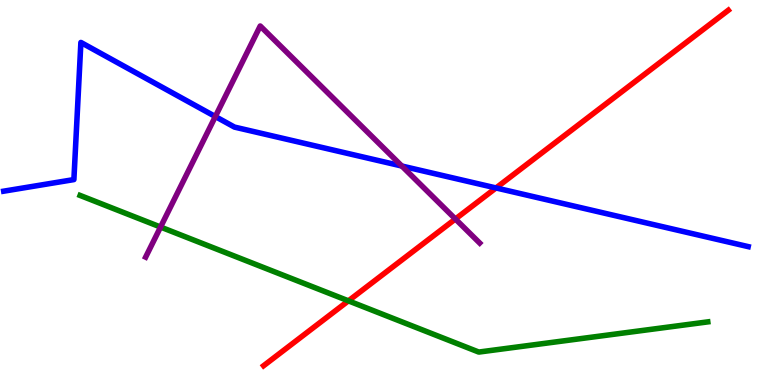[{'lines': ['blue', 'red'], 'intersections': [{'x': 6.4, 'y': 5.12}]}, {'lines': ['green', 'red'], 'intersections': [{'x': 4.5, 'y': 2.19}]}, {'lines': ['purple', 'red'], 'intersections': [{'x': 5.88, 'y': 4.31}]}, {'lines': ['blue', 'green'], 'intersections': []}, {'lines': ['blue', 'purple'], 'intersections': [{'x': 2.78, 'y': 6.97}, {'x': 5.18, 'y': 5.69}]}, {'lines': ['green', 'purple'], 'intersections': [{'x': 2.07, 'y': 4.1}]}]